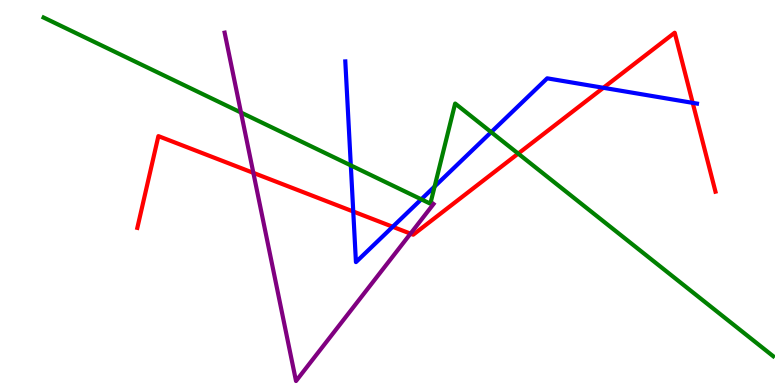[{'lines': ['blue', 'red'], 'intersections': [{'x': 4.56, 'y': 4.51}, {'x': 5.07, 'y': 4.11}, {'x': 7.79, 'y': 7.72}, {'x': 8.94, 'y': 7.33}]}, {'lines': ['green', 'red'], 'intersections': [{'x': 6.69, 'y': 6.01}]}, {'lines': ['purple', 'red'], 'intersections': [{'x': 3.27, 'y': 5.51}, {'x': 5.3, 'y': 3.93}]}, {'lines': ['blue', 'green'], 'intersections': [{'x': 4.53, 'y': 5.7}, {'x': 5.44, 'y': 4.82}, {'x': 5.61, 'y': 5.16}, {'x': 6.34, 'y': 6.57}]}, {'lines': ['blue', 'purple'], 'intersections': []}, {'lines': ['green', 'purple'], 'intersections': [{'x': 3.11, 'y': 7.08}]}]